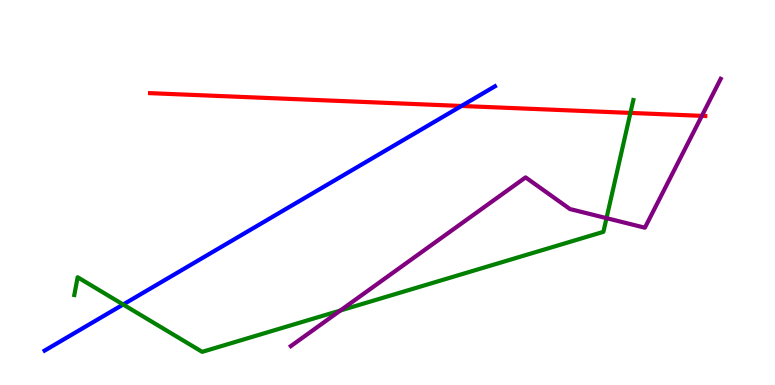[{'lines': ['blue', 'red'], 'intersections': [{'x': 5.95, 'y': 7.25}]}, {'lines': ['green', 'red'], 'intersections': [{'x': 8.13, 'y': 7.07}]}, {'lines': ['purple', 'red'], 'intersections': [{'x': 9.06, 'y': 6.99}]}, {'lines': ['blue', 'green'], 'intersections': [{'x': 1.59, 'y': 2.09}]}, {'lines': ['blue', 'purple'], 'intersections': []}, {'lines': ['green', 'purple'], 'intersections': [{'x': 4.39, 'y': 1.93}, {'x': 7.83, 'y': 4.33}]}]